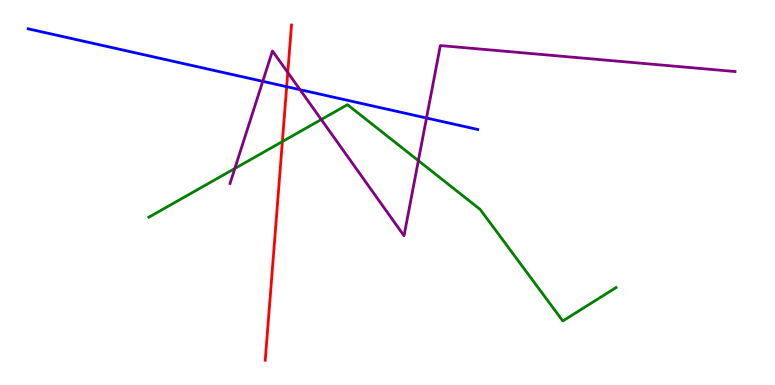[{'lines': ['blue', 'red'], 'intersections': [{'x': 3.7, 'y': 7.75}]}, {'lines': ['green', 'red'], 'intersections': [{'x': 3.64, 'y': 6.32}]}, {'lines': ['purple', 'red'], 'intersections': [{'x': 3.71, 'y': 8.12}]}, {'lines': ['blue', 'green'], 'intersections': []}, {'lines': ['blue', 'purple'], 'intersections': [{'x': 3.39, 'y': 7.89}, {'x': 3.87, 'y': 7.67}, {'x': 5.5, 'y': 6.93}]}, {'lines': ['green', 'purple'], 'intersections': [{'x': 3.03, 'y': 5.62}, {'x': 4.15, 'y': 6.9}, {'x': 5.4, 'y': 5.83}]}]